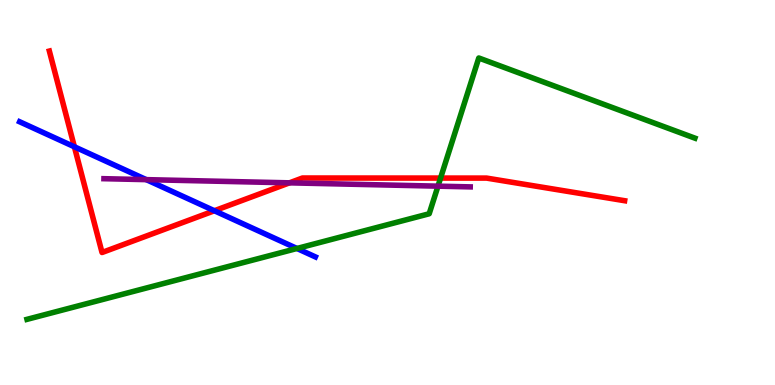[{'lines': ['blue', 'red'], 'intersections': [{'x': 0.96, 'y': 6.19}, {'x': 2.77, 'y': 4.53}]}, {'lines': ['green', 'red'], 'intersections': [{'x': 5.68, 'y': 5.37}]}, {'lines': ['purple', 'red'], 'intersections': [{'x': 3.74, 'y': 5.25}]}, {'lines': ['blue', 'green'], 'intersections': [{'x': 3.83, 'y': 3.55}]}, {'lines': ['blue', 'purple'], 'intersections': [{'x': 1.89, 'y': 5.33}]}, {'lines': ['green', 'purple'], 'intersections': [{'x': 5.65, 'y': 5.16}]}]